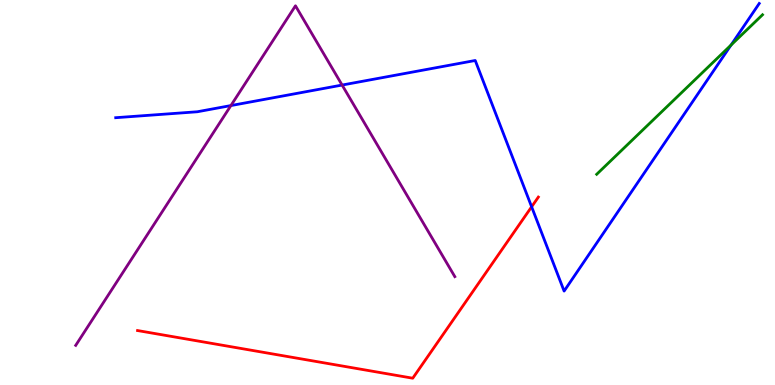[{'lines': ['blue', 'red'], 'intersections': [{'x': 6.86, 'y': 4.63}]}, {'lines': ['green', 'red'], 'intersections': []}, {'lines': ['purple', 'red'], 'intersections': []}, {'lines': ['blue', 'green'], 'intersections': [{'x': 9.43, 'y': 8.83}]}, {'lines': ['blue', 'purple'], 'intersections': [{'x': 2.98, 'y': 7.26}, {'x': 4.41, 'y': 7.79}]}, {'lines': ['green', 'purple'], 'intersections': []}]